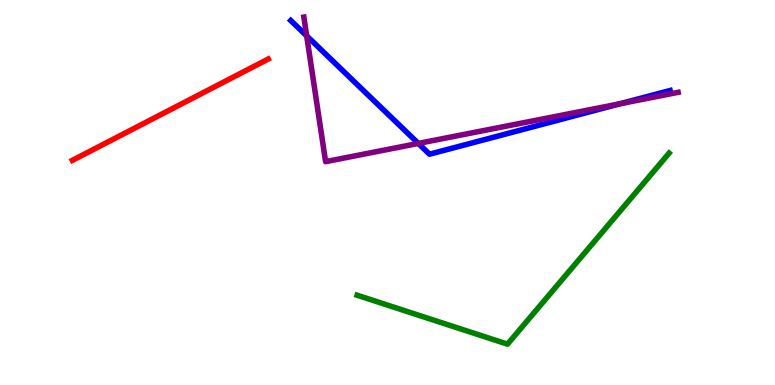[{'lines': ['blue', 'red'], 'intersections': []}, {'lines': ['green', 'red'], 'intersections': []}, {'lines': ['purple', 'red'], 'intersections': []}, {'lines': ['blue', 'green'], 'intersections': []}, {'lines': ['blue', 'purple'], 'intersections': [{'x': 3.96, 'y': 9.07}, {'x': 5.4, 'y': 6.27}, {'x': 8.0, 'y': 7.3}]}, {'lines': ['green', 'purple'], 'intersections': []}]